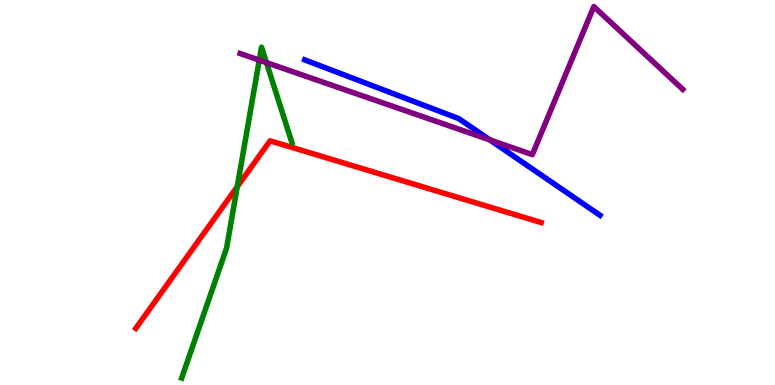[{'lines': ['blue', 'red'], 'intersections': []}, {'lines': ['green', 'red'], 'intersections': [{'x': 3.06, 'y': 5.15}]}, {'lines': ['purple', 'red'], 'intersections': []}, {'lines': ['blue', 'green'], 'intersections': []}, {'lines': ['blue', 'purple'], 'intersections': [{'x': 6.32, 'y': 6.37}]}, {'lines': ['green', 'purple'], 'intersections': [{'x': 3.35, 'y': 8.44}, {'x': 3.44, 'y': 8.37}]}]